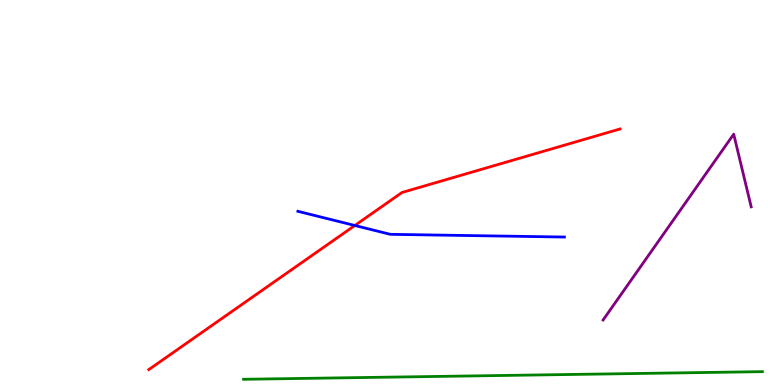[{'lines': ['blue', 'red'], 'intersections': [{'x': 4.58, 'y': 4.14}]}, {'lines': ['green', 'red'], 'intersections': []}, {'lines': ['purple', 'red'], 'intersections': []}, {'lines': ['blue', 'green'], 'intersections': []}, {'lines': ['blue', 'purple'], 'intersections': []}, {'lines': ['green', 'purple'], 'intersections': []}]